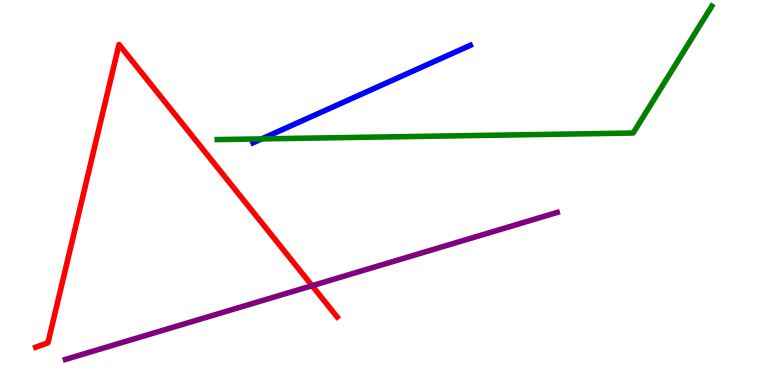[{'lines': ['blue', 'red'], 'intersections': []}, {'lines': ['green', 'red'], 'intersections': []}, {'lines': ['purple', 'red'], 'intersections': [{'x': 4.03, 'y': 2.58}]}, {'lines': ['blue', 'green'], 'intersections': [{'x': 3.38, 'y': 6.39}]}, {'lines': ['blue', 'purple'], 'intersections': []}, {'lines': ['green', 'purple'], 'intersections': []}]